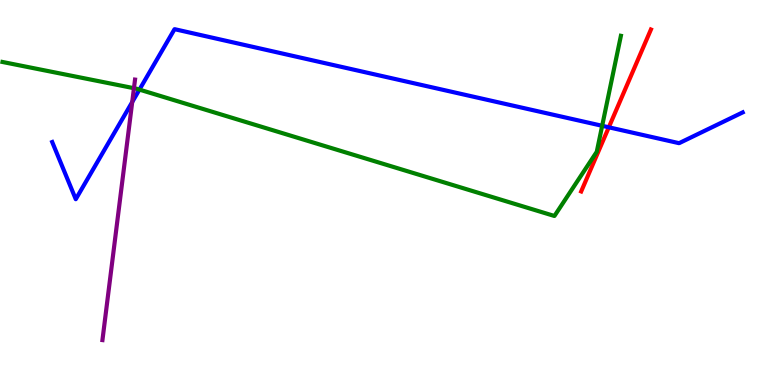[{'lines': ['blue', 'red'], 'intersections': [{'x': 7.86, 'y': 6.69}]}, {'lines': ['green', 'red'], 'intersections': []}, {'lines': ['purple', 'red'], 'intersections': []}, {'lines': ['blue', 'green'], 'intersections': [{'x': 1.8, 'y': 7.67}, {'x': 7.77, 'y': 6.73}]}, {'lines': ['blue', 'purple'], 'intersections': [{'x': 1.71, 'y': 7.35}]}, {'lines': ['green', 'purple'], 'intersections': [{'x': 1.73, 'y': 7.71}]}]